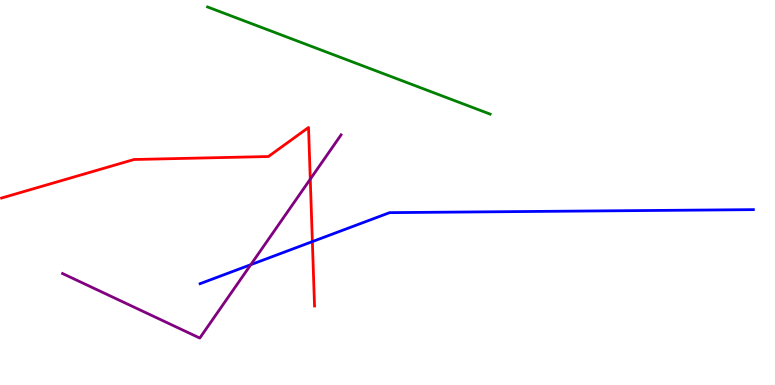[{'lines': ['blue', 'red'], 'intersections': [{'x': 4.03, 'y': 3.72}]}, {'lines': ['green', 'red'], 'intersections': []}, {'lines': ['purple', 'red'], 'intersections': [{'x': 4.0, 'y': 5.35}]}, {'lines': ['blue', 'green'], 'intersections': []}, {'lines': ['blue', 'purple'], 'intersections': [{'x': 3.24, 'y': 3.13}]}, {'lines': ['green', 'purple'], 'intersections': []}]